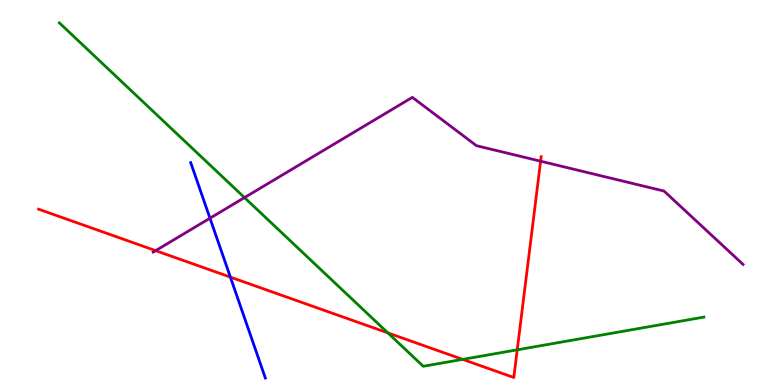[{'lines': ['blue', 'red'], 'intersections': [{'x': 2.97, 'y': 2.8}]}, {'lines': ['green', 'red'], 'intersections': [{'x': 5.0, 'y': 1.35}, {'x': 5.97, 'y': 0.665}, {'x': 6.67, 'y': 0.914}]}, {'lines': ['purple', 'red'], 'intersections': [{'x': 2.01, 'y': 3.49}, {'x': 6.98, 'y': 5.81}]}, {'lines': ['blue', 'green'], 'intersections': []}, {'lines': ['blue', 'purple'], 'intersections': [{'x': 2.71, 'y': 4.33}]}, {'lines': ['green', 'purple'], 'intersections': [{'x': 3.15, 'y': 4.87}]}]